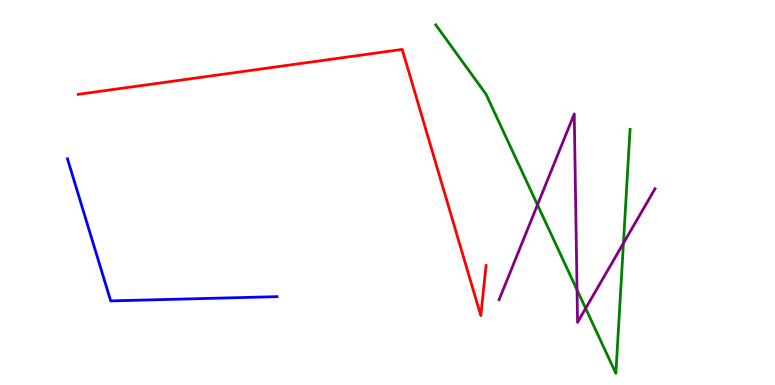[{'lines': ['blue', 'red'], 'intersections': []}, {'lines': ['green', 'red'], 'intersections': []}, {'lines': ['purple', 'red'], 'intersections': []}, {'lines': ['blue', 'green'], 'intersections': []}, {'lines': ['blue', 'purple'], 'intersections': []}, {'lines': ['green', 'purple'], 'intersections': [{'x': 6.94, 'y': 4.68}, {'x': 7.45, 'y': 2.47}, {'x': 7.56, 'y': 1.99}, {'x': 8.04, 'y': 3.68}]}]